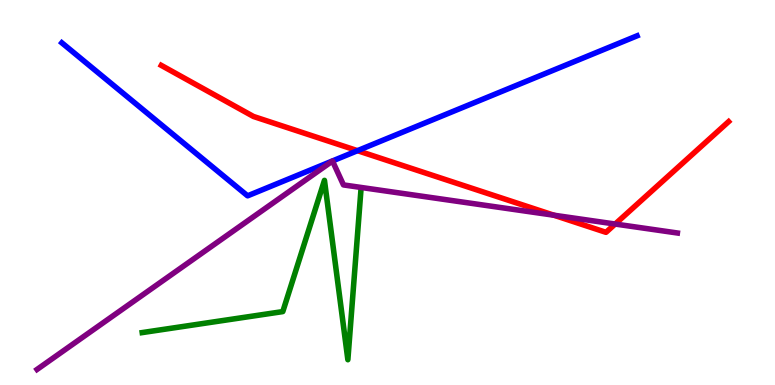[{'lines': ['blue', 'red'], 'intersections': [{'x': 4.61, 'y': 6.09}]}, {'lines': ['green', 'red'], 'intersections': []}, {'lines': ['purple', 'red'], 'intersections': [{'x': 7.15, 'y': 4.41}, {'x': 7.94, 'y': 4.18}]}, {'lines': ['blue', 'green'], 'intersections': []}, {'lines': ['blue', 'purple'], 'intersections': []}, {'lines': ['green', 'purple'], 'intersections': []}]